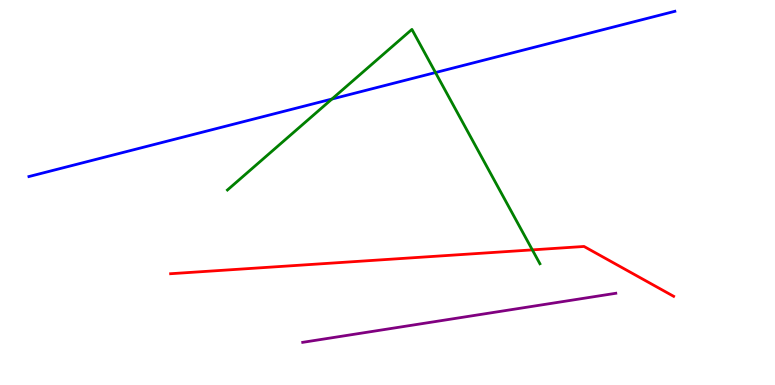[{'lines': ['blue', 'red'], 'intersections': []}, {'lines': ['green', 'red'], 'intersections': [{'x': 6.87, 'y': 3.51}]}, {'lines': ['purple', 'red'], 'intersections': []}, {'lines': ['blue', 'green'], 'intersections': [{'x': 4.28, 'y': 7.43}, {'x': 5.62, 'y': 8.12}]}, {'lines': ['blue', 'purple'], 'intersections': []}, {'lines': ['green', 'purple'], 'intersections': []}]